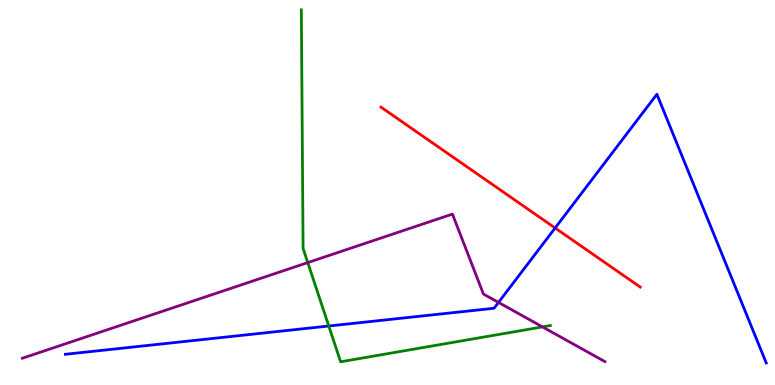[{'lines': ['blue', 'red'], 'intersections': [{'x': 7.16, 'y': 4.08}]}, {'lines': ['green', 'red'], 'intersections': []}, {'lines': ['purple', 'red'], 'intersections': []}, {'lines': ['blue', 'green'], 'intersections': [{'x': 4.24, 'y': 1.53}]}, {'lines': ['blue', 'purple'], 'intersections': [{'x': 6.43, 'y': 2.14}]}, {'lines': ['green', 'purple'], 'intersections': [{'x': 3.97, 'y': 3.18}, {'x': 7.0, 'y': 1.51}]}]